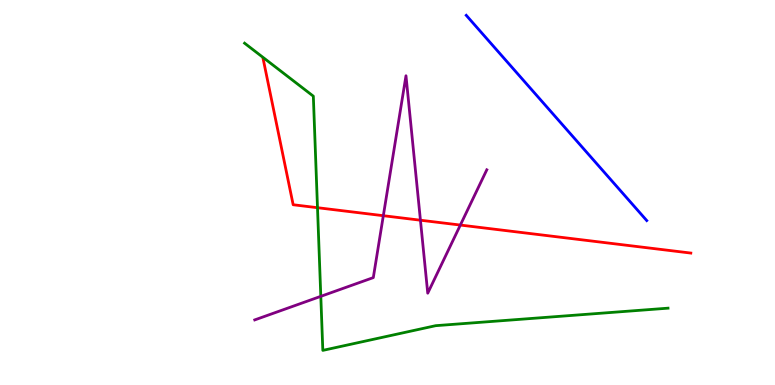[{'lines': ['blue', 'red'], 'intersections': []}, {'lines': ['green', 'red'], 'intersections': [{'x': 4.1, 'y': 4.61}]}, {'lines': ['purple', 'red'], 'intersections': [{'x': 4.95, 'y': 4.4}, {'x': 5.43, 'y': 4.28}, {'x': 5.94, 'y': 4.15}]}, {'lines': ['blue', 'green'], 'intersections': []}, {'lines': ['blue', 'purple'], 'intersections': []}, {'lines': ['green', 'purple'], 'intersections': [{'x': 4.14, 'y': 2.3}]}]